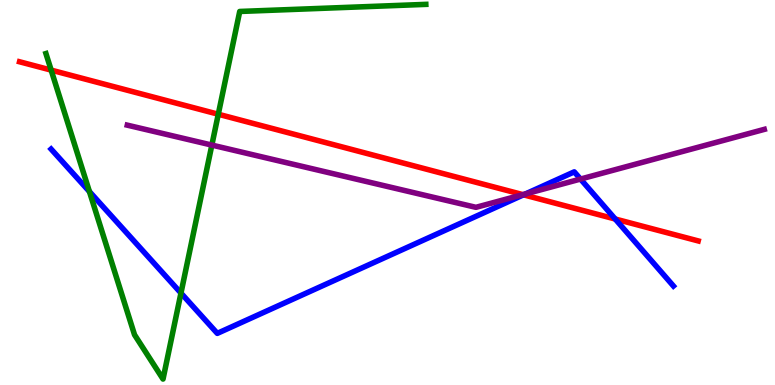[{'lines': ['blue', 'red'], 'intersections': [{'x': 6.76, 'y': 4.94}, {'x': 7.94, 'y': 4.31}]}, {'lines': ['green', 'red'], 'intersections': [{'x': 0.66, 'y': 8.18}, {'x': 2.82, 'y': 7.03}]}, {'lines': ['purple', 'red'], 'intersections': [{'x': 6.75, 'y': 4.94}]}, {'lines': ['blue', 'green'], 'intersections': [{'x': 1.15, 'y': 5.02}, {'x': 2.34, 'y': 2.39}]}, {'lines': ['blue', 'purple'], 'intersections': [{'x': 6.78, 'y': 4.96}, {'x': 7.49, 'y': 5.35}]}, {'lines': ['green', 'purple'], 'intersections': [{'x': 2.73, 'y': 6.23}]}]